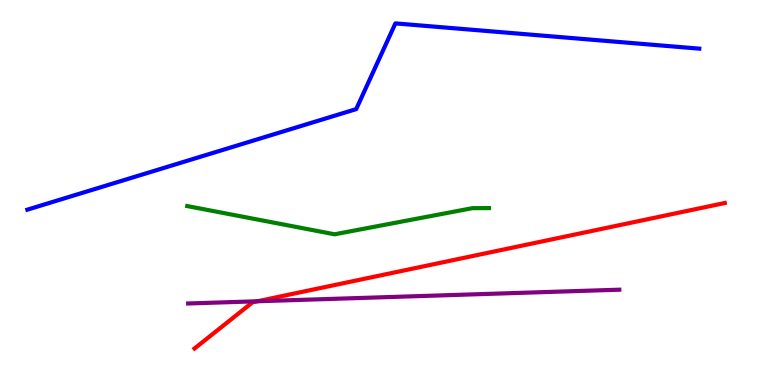[{'lines': ['blue', 'red'], 'intersections': []}, {'lines': ['green', 'red'], 'intersections': []}, {'lines': ['purple', 'red'], 'intersections': [{'x': 3.32, 'y': 2.17}]}, {'lines': ['blue', 'green'], 'intersections': []}, {'lines': ['blue', 'purple'], 'intersections': []}, {'lines': ['green', 'purple'], 'intersections': []}]